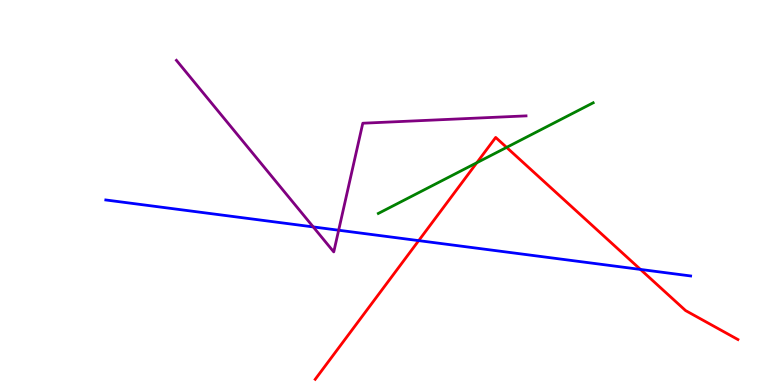[{'lines': ['blue', 'red'], 'intersections': [{'x': 5.4, 'y': 3.75}, {'x': 8.26, 'y': 3.0}]}, {'lines': ['green', 'red'], 'intersections': [{'x': 6.15, 'y': 5.77}, {'x': 6.54, 'y': 6.17}]}, {'lines': ['purple', 'red'], 'intersections': []}, {'lines': ['blue', 'green'], 'intersections': []}, {'lines': ['blue', 'purple'], 'intersections': [{'x': 4.04, 'y': 4.11}, {'x': 4.37, 'y': 4.02}]}, {'lines': ['green', 'purple'], 'intersections': []}]